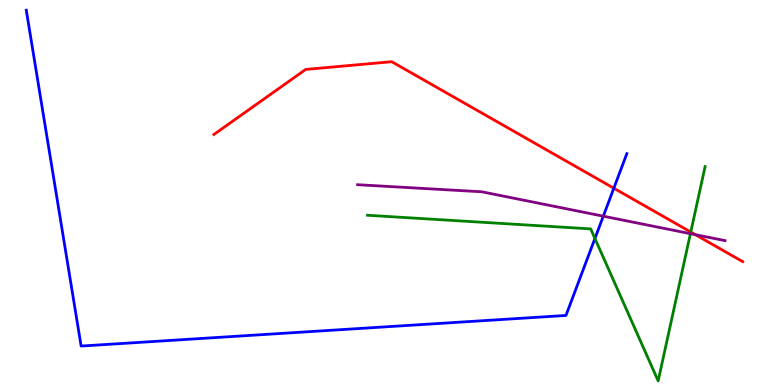[{'lines': ['blue', 'red'], 'intersections': [{'x': 7.92, 'y': 5.11}]}, {'lines': ['green', 'red'], 'intersections': [{'x': 8.91, 'y': 3.97}]}, {'lines': ['purple', 'red'], 'intersections': [{'x': 8.97, 'y': 3.9}]}, {'lines': ['blue', 'green'], 'intersections': [{'x': 7.68, 'y': 3.81}]}, {'lines': ['blue', 'purple'], 'intersections': [{'x': 7.78, 'y': 4.38}]}, {'lines': ['green', 'purple'], 'intersections': [{'x': 8.91, 'y': 3.93}]}]